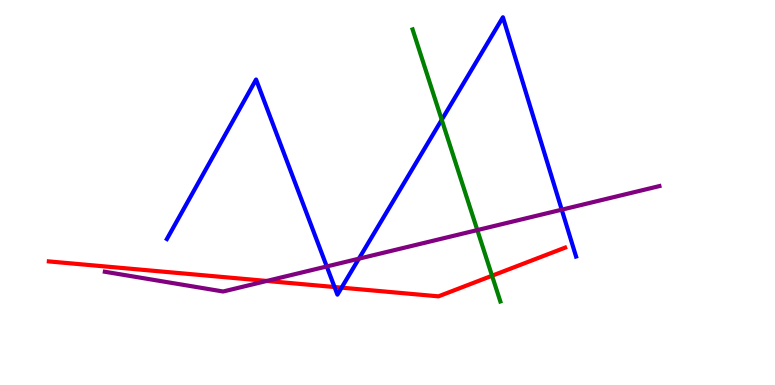[{'lines': ['blue', 'red'], 'intersections': [{'x': 4.32, 'y': 2.54}, {'x': 4.41, 'y': 2.53}]}, {'lines': ['green', 'red'], 'intersections': [{'x': 6.35, 'y': 2.84}]}, {'lines': ['purple', 'red'], 'intersections': [{'x': 3.44, 'y': 2.7}]}, {'lines': ['blue', 'green'], 'intersections': [{'x': 5.7, 'y': 6.89}]}, {'lines': ['blue', 'purple'], 'intersections': [{'x': 4.22, 'y': 3.08}, {'x': 4.63, 'y': 3.28}, {'x': 7.25, 'y': 4.55}]}, {'lines': ['green', 'purple'], 'intersections': [{'x': 6.16, 'y': 4.02}]}]